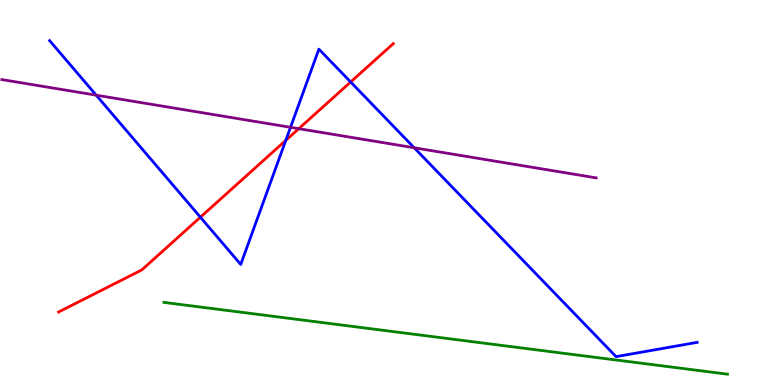[{'lines': ['blue', 'red'], 'intersections': [{'x': 2.59, 'y': 4.36}, {'x': 3.69, 'y': 6.35}, {'x': 4.52, 'y': 7.87}]}, {'lines': ['green', 'red'], 'intersections': []}, {'lines': ['purple', 'red'], 'intersections': [{'x': 3.86, 'y': 6.66}]}, {'lines': ['blue', 'green'], 'intersections': []}, {'lines': ['blue', 'purple'], 'intersections': [{'x': 1.24, 'y': 7.53}, {'x': 3.75, 'y': 6.69}, {'x': 5.34, 'y': 6.16}]}, {'lines': ['green', 'purple'], 'intersections': []}]